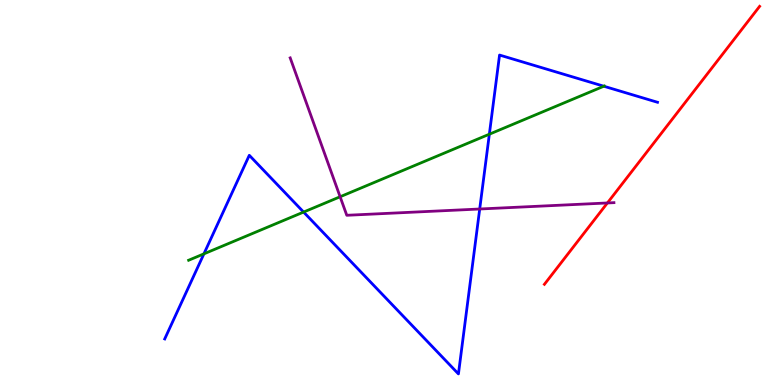[{'lines': ['blue', 'red'], 'intersections': []}, {'lines': ['green', 'red'], 'intersections': []}, {'lines': ['purple', 'red'], 'intersections': [{'x': 7.84, 'y': 4.73}]}, {'lines': ['blue', 'green'], 'intersections': [{'x': 2.63, 'y': 3.41}, {'x': 3.92, 'y': 4.49}, {'x': 6.31, 'y': 6.51}, {'x': 7.79, 'y': 7.76}]}, {'lines': ['blue', 'purple'], 'intersections': [{'x': 6.19, 'y': 4.57}]}, {'lines': ['green', 'purple'], 'intersections': [{'x': 4.39, 'y': 4.89}]}]